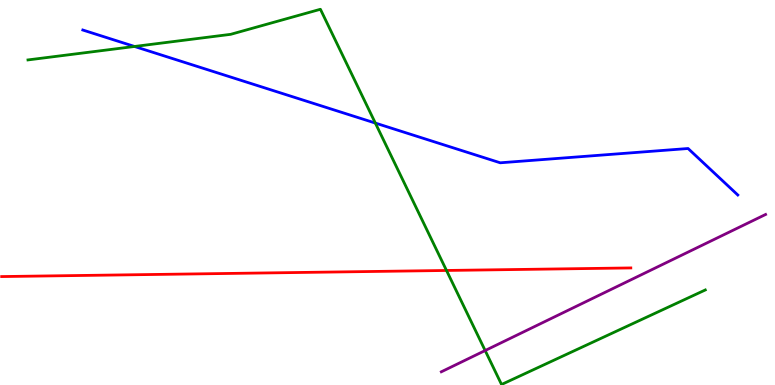[{'lines': ['blue', 'red'], 'intersections': []}, {'lines': ['green', 'red'], 'intersections': [{'x': 5.76, 'y': 2.97}]}, {'lines': ['purple', 'red'], 'intersections': []}, {'lines': ['blue', 'green'], 'intersections': [{'x': 1.74, 'y': 8.79}, {'x': 4.84, 'y': 6.8}]}, {'lines': ['blue', 'purple'], 'intersections': []}, {'lines': ['green', 'purple'], 'intersections': [{'x': 6.26, 'y': 0.895}]}]